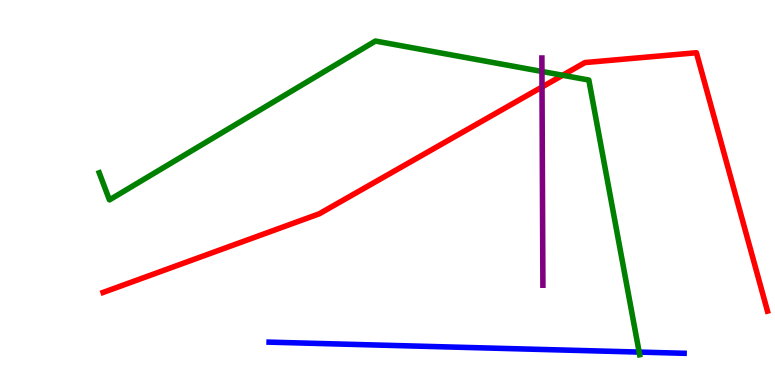[{'lines': ['blue', 'red'], 'intersections': []}, {'lines': ['green', 'red'], 'intersections': [{'x': 7.26, 'y': 8.05}]}, {'lines': ['purple', 'red'], 'intersections': [{'x': 6.99, 'y': 7.74}]}, {'lines': ['blue', 'green'], 'intersections': [{'x': 8.25, 'y': 0.855}]}, {'lines': ['blue', 'purple'], 'intersections': []}, {'lines': ['green', 'purple'], 'intersections': [{'x': 6.99, 'y': 8.14}]}]